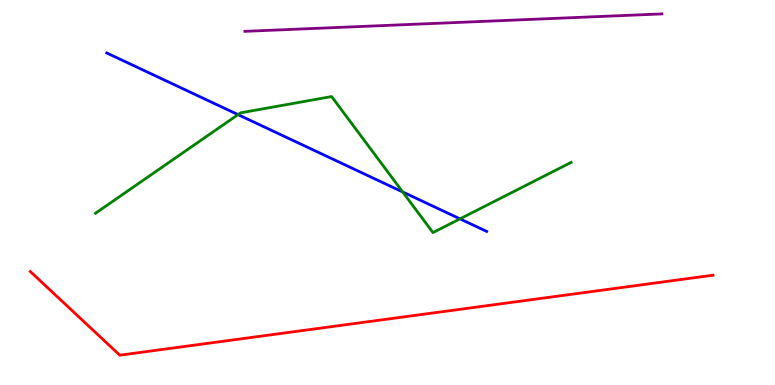[{'lines': ['blue', 'red'], 'intersections': []}, {'lines': ['green', 'red'], 'intersections': []}, {'lines': ['purple', 'red'], 'intersections': []}, {'lines': ['blue', 'green'], 'intersections': [{'x': 3.07, 'y': 7.02}, {'x': 5.2, 'y': 5.01}, {'x': 5.94, 'y': 4.32}]}, {'lines': ['blue', 'purple'], 'intersections': []}, {'lines': ['green', 'purple'], 'intersections': []}]